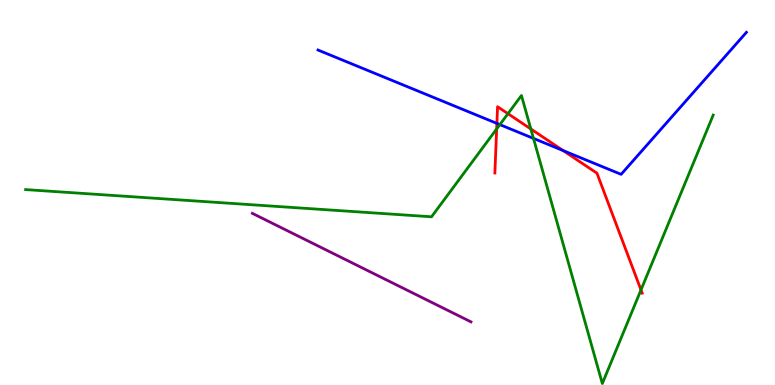[{'lines': ['blue', 'red'], 'intersections': [{'x': 6.41, 'y': 6.79}, {'x': 7.27, 'y': 6.09}]}, {'lines': ['green', 'red'], 'intersections': [{'x': 6.41, 'y': 6.65}, {'x': 6.55, 'y': 7.05}, {'x': 6.85, 'y': 6.65}, {'x': 8.27, 'y': 2.47}]}, {'lines': ['purple', 'red'], 'intersections': []}, {'lines': ['blue', 'green'], 'intersections': [{'x': 6.45, 'y': 6.76}, {'x': 6.88, 'y': 6.4}]}, {'lines': ['blue', 'purple'], 'intersections': []}, {'lines': ['green', 'purple'], 'intersections': []}]